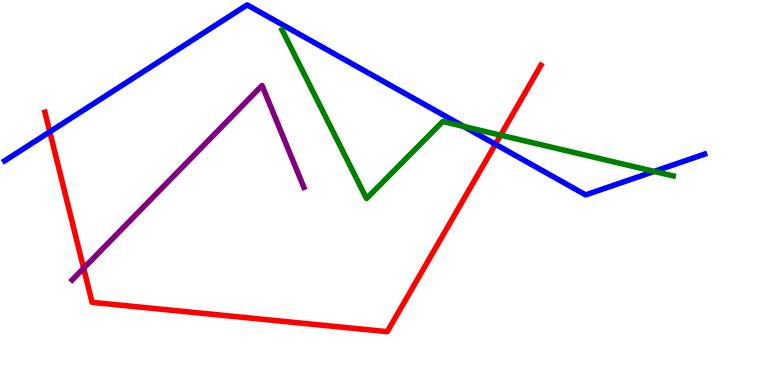[{'lines': ['blue', 'red'], 'intersections': [{'x': 0.642, 'y': 6.58}, {'x': 6.39, 'y': 6.25}]}, {'lines': ['green', 'red'], 'intersections': [{'x': 6.46, 'y': 6.49}]}, {'lines': ['purple', 'red'], 'intersections': [{'x': 1.08, 'y': 3.03}]}, {'lines': ['blue', 'green'], 'intersections': [{'x': 5.98, 'y': 6.71}, {'x': 8.44, 'y': 5.55}]}, {'lines': ['blue', 'purple'], 'intersections': []}, {'lines': ['green', 'purple'], 'intersections': []}]